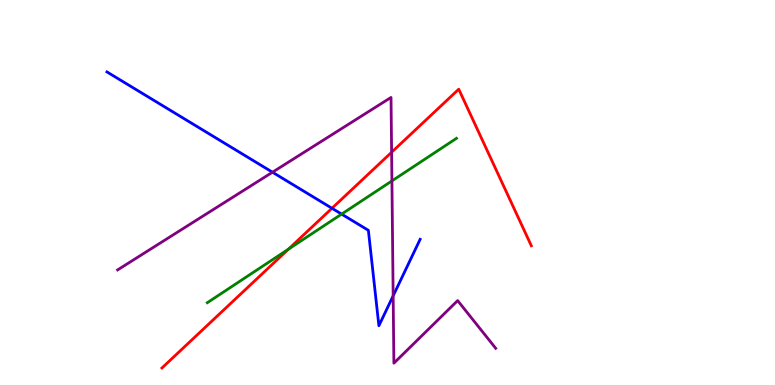[{'lines': ['blue', 'red'], 'intersections': [{'x': 4.28, 'y': 4.59}]}, {'lines': ['green', 'red'], 'intersections': [{'x': 3.72, 'y': 3.53}]}, {'lines': ['purple', 'red'], 'intersections': [{'x': 5.05, 'y': 6.05}]}, {'lines': ['blue', 'green'], 'intersections': [{'x': 4.41, 'y': 4.44}]}, {'lines': ['blue', 'purple'], 'intersections': [{'x': 3.52, 'y': 5.53}, {'x': 5.07, 'y': 2.32}]}, {'lines': ['green', 'purple'], 'intersections': [{'x': 5.06, 'y': 5.3}]}]